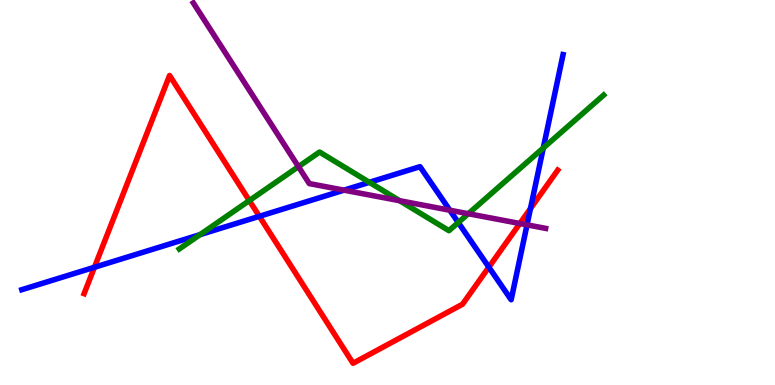[{'lines': ['blue', 'red'], 'intersections': [{'x': 1.22, 'y': 3.06}, {'x': 3.35, 'y': 4.38}, {'x': 6.31, 'y': 3.06}, {'x': 6.84, 'y': 4.58}]}, {'lines': ['green', 'red'], 'intersections': [{'x': 3.22, 'y': 4.79}]}, {'lines': ['purple', 'red'], 'intersections': [{'x': 6.71, 'y': 4.2}]}, {'lines': ['blue', 'green'], 'intersections': [{'x': 2.58, 'y': 3.91}, {'x': 4.77, 'y': 5.26}, {'x': 5.91, 'y': 4.22}, {'x': 7.01, 'y': 6.16}]}, {'lines': ['blue', 'purple'], 'intersections': [{'x': 4.44, 'y': 5.06}, {'x': 5.8, 'y': 4.54}, {'x': 6.8, 'y': 4.16}]}, {'lines': ['green', 'purple'], 'intersections': [{'x': 3.85, 'y': 5.67}, {'x': 5.16, 'y': 4.79}, {'x': 6.04, 'y': 4.45}]}]